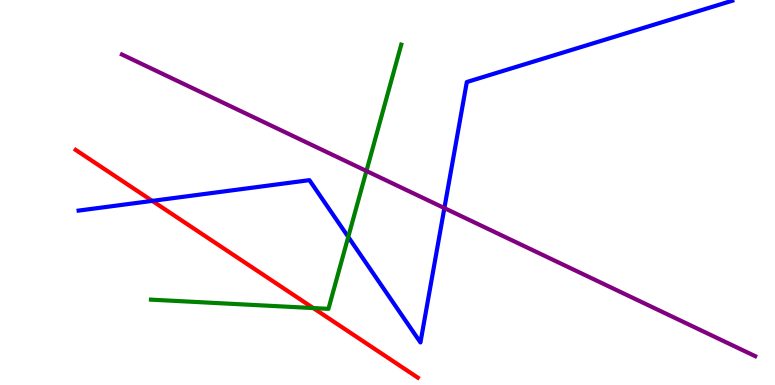[{'lines': ['blue', 'red'], 'intersections': [{'x': 1.96, 'y': 4.78}]}, {'lines': ['green', 'red'], 'intersections': [{'x': 4.04, 'y': 2.0}]}, {'lines': ['purple', 'red'], 'intersections': []}, {'lines': ['blue', 'green'], 'intersections': [{'x': 4.49, 'y': 3.85}]}, {'lines': ['blue', 'purple'], 'intersections': [{'x': 5.73, 'y': 4.6}]}, {'lines': ['green', 'purple'], 'intersections': [{'x': 4.73, 'y': 5.56}]}]